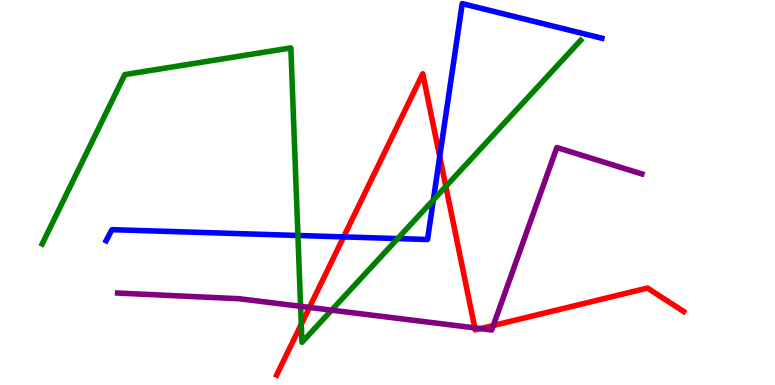[{'lines': ['blue', 'red'], 'intersections': [{'x': 4.43, 'y': 3.85}, {'x': 5.67, 'y': 5.93}]}, {'lines': ['green', 'red'], 'intersections': [{'x': 3.89, 'y': 1.58}, {'x': 5.75, 'y': 5.16}]}, {'lines': ['purple', 'red'], 'intersections': [{'x': 3.99, 'y': 2.02}, {'x': 6.13, 'y': 1.48}, {'x': 6.2, 'y': 1.47}, {'x': 6.37, 'y': 1.55}]}, {'lines': ['blue', 'green'], 'intersections': [{'x': 3.84, 'y': 3.88}, {'x': 5.13, 'y': 3.8}, {'x': 5.59, 'y': 4.81}]}, {'lines': ['blue', 'purple'], 'intersections': []}, {'lines': ['green', 'purple'], 'intersections': [{'x': 3.88, 'y': 2.04}, {'x': 4.28, 'y': 1.94}]}]